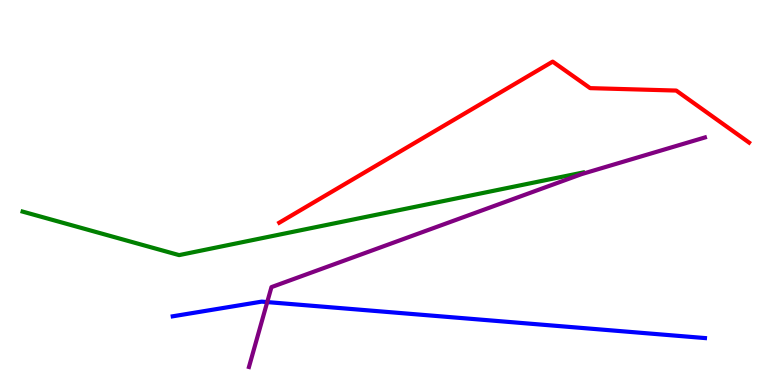[{'lines': ['blue', 'red'], 'intersections': []}, {'lines': ['green', 'red'], 'intersections': []}, {'lines': ['purple', 'red'], 'intersections': []}, {'lines': ['blue', 'green'], 'intersections': []}, {'lines': ['blue', 'purple'], 'intersections': [{'x': 3.45, 'y': 2.15}]}, {'lines': ['green', 'purple'], 'intersections': []}]